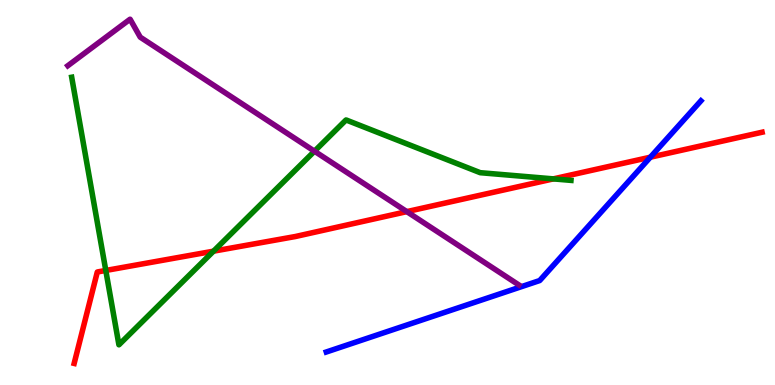[{'lines': ['blue', 'red'], 'intersections': [{'x': 8.39, 'y': 5.92}]}, {'lines': ['green', 'red'], 'intersections': [{'x': 1.37, 'y': 2.98}, {'x': 2.75, 'y': 3.48}, {'x': 7.14, 'y': 5.35}]}, {'lines': ['purple', 'red'], 'intersections': [{'x': 5.25, 'y': 4.5}]}, {'lines': ['blue', 'green'], 'intersections': []}, {'lines': ['blue', 'purple'], 'intersections': []}, {'lines': ['green', 'purple'], 'intersections': [{'x': 4.06, 'y': 6.07}]}]